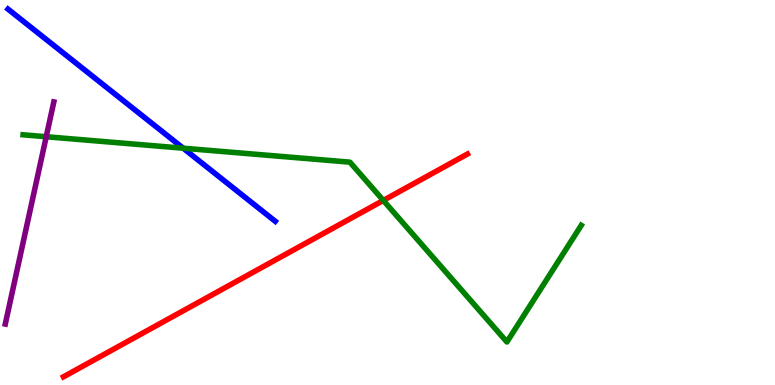[{'lines': ['blue', 'red'], 'intersections': []}, {'lines': ['green', 'red'], 'intersections': [{'x': 4.95, 'y': 4.79}]}, {'lines': ['purple', 'red'], 'intersections': []}, {'lines': ['blue', 'green'], 'intersections': [{'x': 2.36, 'y': 6.15}]}, {'lines': ['blue', 'purple'], 'intersections': []}, {'lines': ['green', 'purple'], 'intersections': [{'x': 0.596, 'y': 6.45}]}]